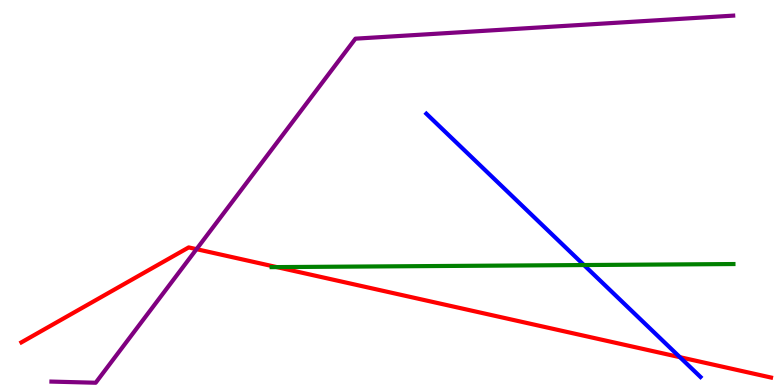[{'lines': ['blue', 'red'], 'intersections': [{'x': 8.77, 'y': 0.723}]}, {'lines': ['green', 'red'], 'intersections': [{'x': 3.57, 'y': 3.06}]}, {'lines': ['purple', 'red'], 'intersections': [{'x': 2.54, 'y': 3.53}]}, {'lines': ['blue', 'green'], 'intersections': [{'x': 7.53, 'y': 3.12}]}, {'lines': ['blue', 'purple'], 'intersections': []}, {'lines': ['green', 'purple'], 'intersections': []}]